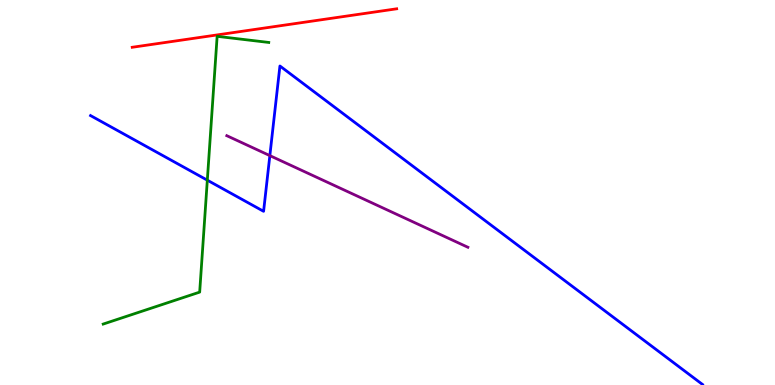[{'lines': ['blue', 'red'], 'intersections': []}, {'lines': ['green', 'red'], 'intersections': []}, {'lines': ['purple', 'red'], 'intersections': []}, {'lines': ['blue', 'green'], 'intersections': [{'x': 2.68, 'y': 5.32}]}, {'lines': ['blue', 'purple'], 'intersections': [{'x': 3.48, 'y': 5.96}]}, {'lines': ['green', 'purple'], 'intersections': []}]